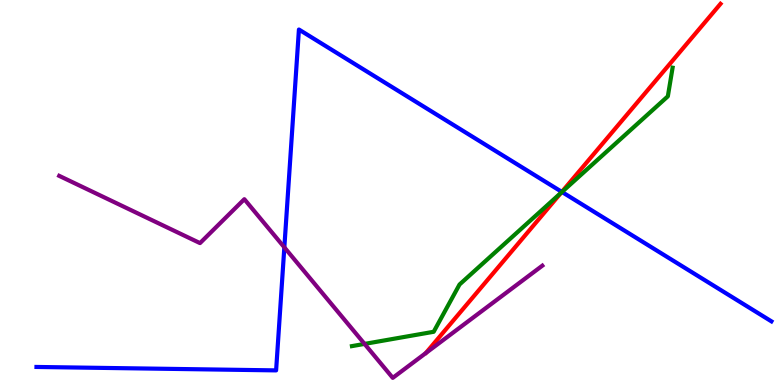[{'lines': ['blue', 'red'], 'intersections': [{'x': 7.25, 'y': 5.02}]}, {'lines': ['green', 'red'], 'intersections': [{'x': 7.24, 'y': 4.99}]}, {'lines': ['purple', 'red'], 'intersections': []}, {'lines': ['blue', 'green'], 'intersections': [{'x': 7.25, 'y': 5.01}]}, {'lines': ['blue', 'purple'], 'intersections': [{'x': 3.67, 'y': 3.58}]}, {'lines': ['green', 'purple'], 'intersections': [{'x': 4.7, 'y': 1.07}]}]